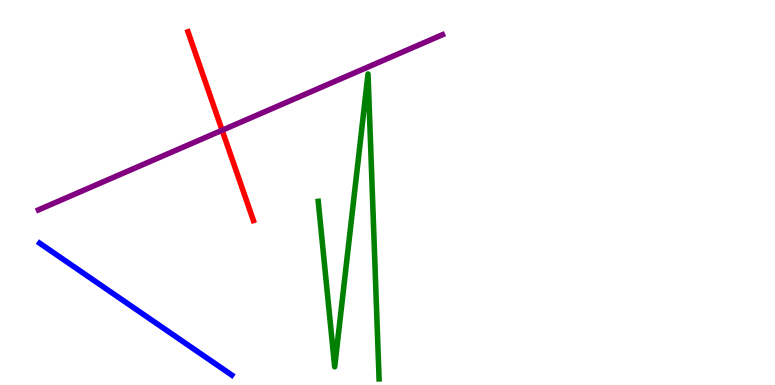[{'lines': ['blue', 'red'], 'intersections': []}, {'lines': ['green', 'red'], 'intersections': []}, {'lines': ['purple', 'red'], 'intersections': [{'x': 2.87, 'y': 6.62}]}, {'lines': ['blue', 'green'], 'intersections': []}, {'lines': ['blue', 'purple'], 'intersections': []}, {'lines': ['green', 'purple'], 'intersections': []}]